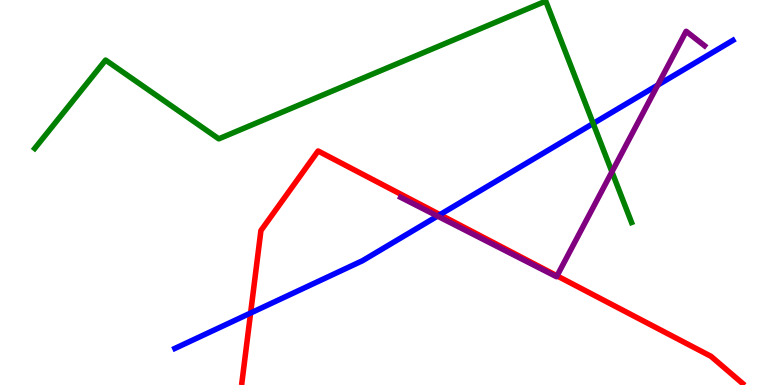[{'lines': ['blue', 'red'], 'intersections': [{'x': 3.23, 'y': 1.87}, {'x': 5.68, 'y': 4.42}]}, {'lines': ['green', 'red'], 'intersections': []}, {'lines': ['purple', 'red'], 'intersections': [{'x': 7.19, 'y': 2.83}]}, {'lines': ['blue', 'green'], 'intersections': [{'x': 7.65, 'y': 6.79}]}, {'lines': ['blue', 'purple'], 'intersections': [{'x': 5.65, 'y': 4.39}, {'x': 8.49, 'y': 7.79}]}, {'lines': ['green', 'purple'], 'intersections': [{'x': 7.9, 'y': 5.54}]}]